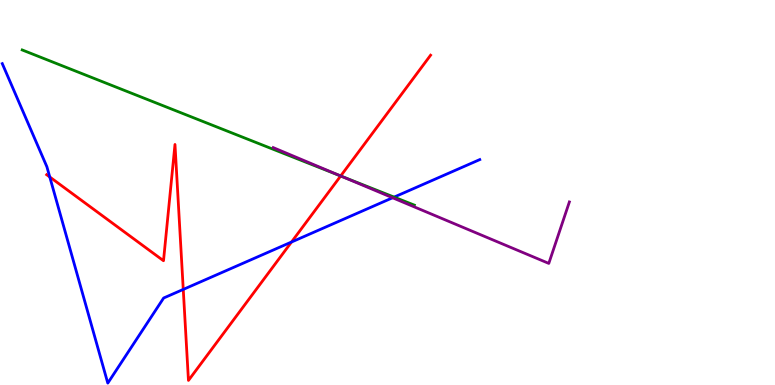[{'lines': ['blue', 'red'], 'intersections': [{'x': 0.642, 'y': 5.4}, {'x': 2.36, 'y': 2.48}, {'x': 3.76, 'y': 3.71}]}, {'lines': ['green', 'red'], 'intersections': [{'x': 4.4, 'y': 5.43}]}, {'lines': ['purple', 'red'], 'intersections': [{'x': 4.4, 'y': 5.43}]}, {'lines': ['blue', 'green'], 'intersections': [{'x': 5.09, 'y': 4.88}]}, {'lines': ['blue', 'purple'], 'intersections': [{'x': 5.07, 'y': 4.86}]}, {'lines': ['green', 'purple'], 'intersections': [{'x': 4.41, 'y': 5.42}]}]